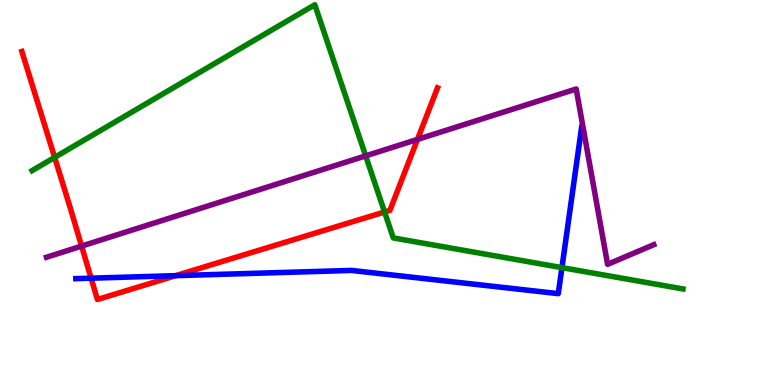[{'lines': ['blue', 'red'], 'intersections': [{'x': 1.18, 'y': 2.77}, {'x': 2.27, 'y': 2.84}]}, {'lines': ['green', 'red'], 'intersections': [{'x': 0.705, 'y': 5.91}, {'x': 4.96, 'y': 4.49}]}, {'lines': ['purple', 'red'], 'intersections': [{'x': 1.05, 'y': 3.61}, {'x': 5.39, 'y': 6.38}]}, {'lines': ['blue', 'green'], 'intersections': [{'x': 7.25, 'y': 3.05}]}, {'lines': ['blue', 'purple'], 'intersections': []}, {'lines': ['green', 'purple'], 'intersections': [{'x': 4.72, 'y': 5.95}]}]